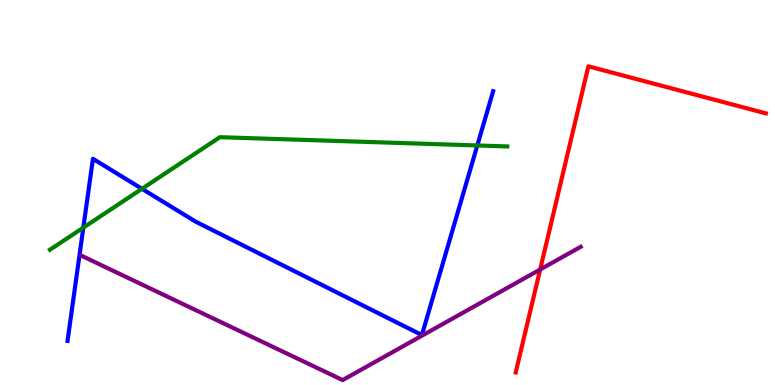[{'lines': ['blue', 'red'], 'intersections': []}, {'lines': ['green', 'red'], 'intersections': []}, {'lines': ['purple', 'red'], 'intersections': [{'x': 6.97, 'y': 3.0}]}, {'lines': ['blue', 'green'], 'intersections': [{'x': 1.08, 'y': 4.09}, {'x': 1.83, 'y': 5.1}, {'x': 6.16, 'y': 6.22}]}, {'lines': ['blue', 'purple'], 'intersections': []}, {'lines': ['green', 'purple'], 'intersections': []}]